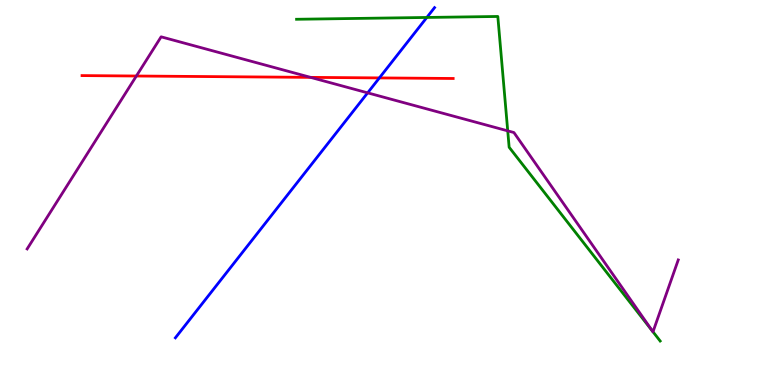[{'lines': ['blue', 'red'], 'intersections': [{'x': 4.9, 'y': 7.98}]}, {'lines': ['green', 'red'], 'intersections': []}, {'lines': ['purple', 'red'], 'intersections': [{'x': 1.76, 'y': 8.03}, {'x': 4.01, 'y': 7.99}]}, {'lines': ['blue', 'green'], 'intersections': [{'x': 5.51, 'y': 9.55}]}, {'lines': ['blue', 'purple'], 'intersections': [{'x': 4.74, 'y': 7.59}]}, {'lines': ['green', 'purple'], 'intersections': [{'x': 6.55, 'y': 6.6}, {'x': 8.42, 'y': 1.39}, {'x': 8.43, 'y': 1.38}]}]